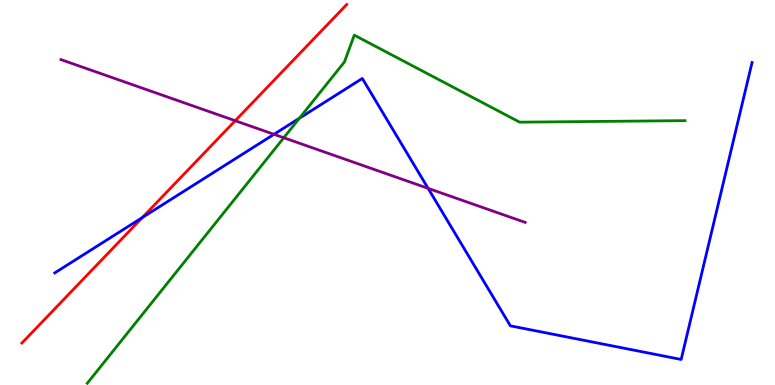[{'lines': ['blue', 'red'], 'intersections': [{'x': 1.84, 'y': 4.35}]}, {'lines': ['green', 'red'], 'intersections': []}, {'lines': ['purple', 'red'], 'intersections': [{'x': 3.04, 'y': 6.86}]}, {'lines': ['blue', 'green'], 'intersections': [{'x': 3.86, 'y': 6.93}]}, {'lines': ['blue', 'purple'], 'intersections': [{'x': 3.54, 'y': 6.51}, {'x': 5.52, 'y': 5.11}]}, {'lines': ['green', 'purple'], 'intersections': [{'x': 3.66, 'y': 6.42}]}]